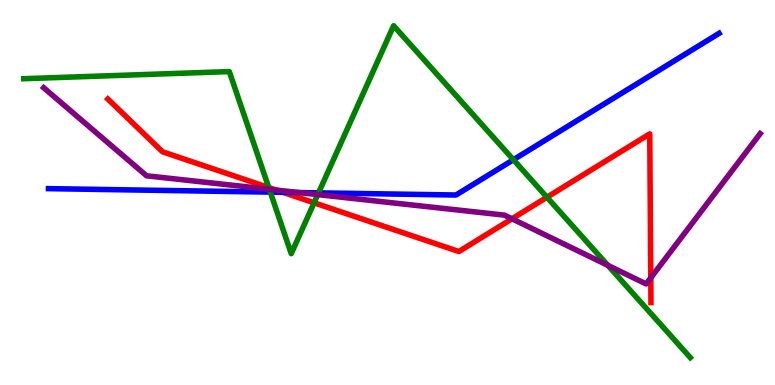[{'lines': ['blue', 'red'], 'intersections': [{'x': 3.65, 'y': 5.0}]}, {'lines': ['green', 'red'], 'intersections': [{'x': 3.47, 'y': 5.13}, {'x': 4.05, 'y': 4.73}, {'x': 7.06, 'y': 4.88}]}, {'lines': ['purple', 'red'], 'intersections': [{'x': 3.56, 'y': 5.06}, {'x': 6.61, 'y': 4.32}, {'x': 8.4, 'y': 2.78}]}, {'lines': ['blue', 'green'], 'intersections': [{'x': 3.49, 'y': 5.01}, {'x': 4.11, 'y': 4.99}, {'x': 6.62, 'y': 5.85}]}, {'lines': ['blue', 'purple'], 'intersections': [{'x': 3.86, 'y': 5.0}]}, {'lines': ['green', 'purple'], 'intersections': [{'x': 3.48, 'y': 5.08}, {'x': 4.1, 'y': 4.95}, {'x': 7.84, 'y': 3.11}]}]